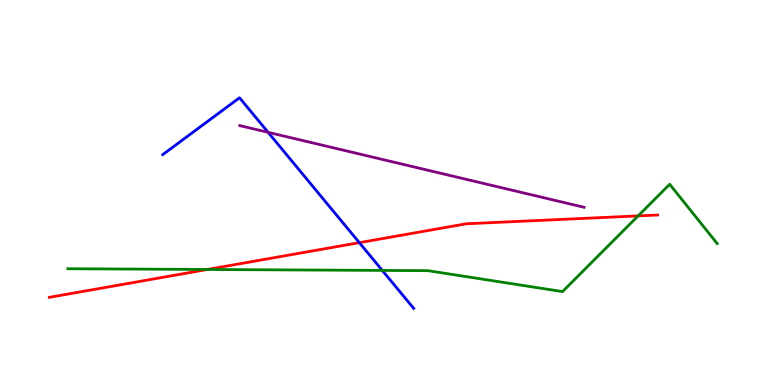[{'lines': ['blue', 'red'], 'intersections': [{'x': 4.64, 'y': 3.7}]}, {'lines': ['green', 'red'], 'intersections': [{'x': 2.67, 'y': 3.0}, {'x': 8.23, 'y': 4.39}]}, {'lines': ['purple', 'red'], 'intersections': []}, {'lines': ['blue', 'green'], 'intersections': [{'x': 4.93, 'y': 2.98}]}, {'lines': ['blue', 'purple'], 'intersections': [{'x': 3.46, 'y': 6.56}]}, {'lines': ['green', 'purple'], 'intersections': []}]